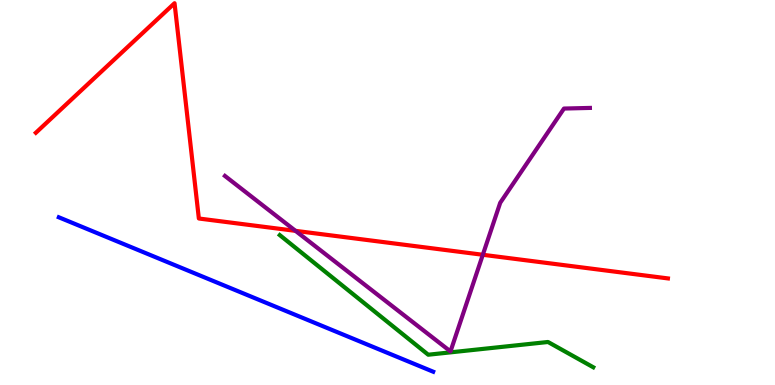[{'lines': ['blue', 'red'], 'intersections': []}, {'lines': ['green', 'red'], 'intersections': []}, {'lines': ['purple', 'red'], 'intersections': [{'x': 3.81, 'y': 4.0}, {'x': 6.23, 'y': 3.38}]}, {'lines': ['blue', 'green'], 'intersections': []}, {'lines': ['blue', 'purple'], 'intersections': []}, {'lines': ['green', 'purple'], 'intersections': []}]